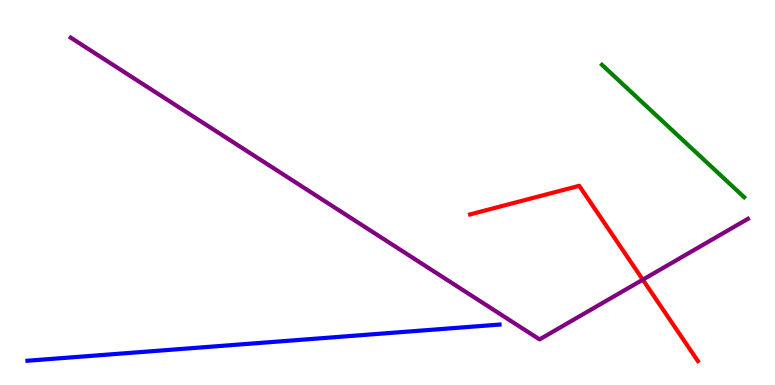[{'lines': ['blue', 'red'], 'intersections': []}, {'lines': ['green', 'red'], 'intersections': []}, {'lines': ['purple', 'red'], 'intersections': [{'x': 8.29, 'y': 2.74}]}, {'lines': ['blue', 'green'], 'intersections': []}, {'lines': ['blue', 'purple'], 'intersections': []}, {'lines': ['green', 'purple'], 'intersections': []}]